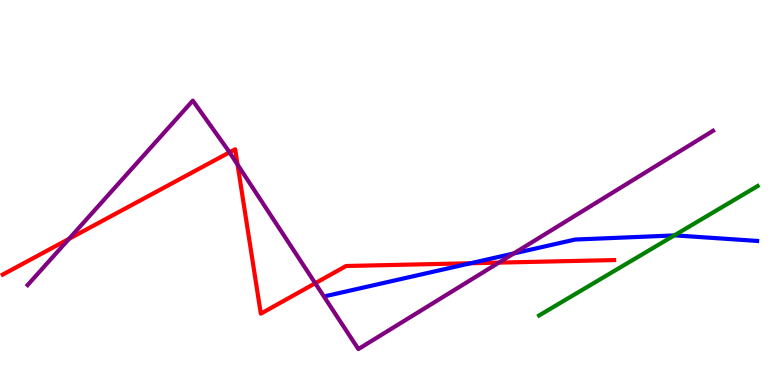[{'lines': ['blue', 'red'], 'intersections': [{'x': 6.07, 'y': 3.16}]}, {'lines': ['green', 'red'], 'intersections': []}, {'lines': ['purple', 'red'], 'intersections': [{'x': 0.891, 'y': 3.8}, {'x': 2.96, 'y': 6.04}, {'x': 3.07, 'y': 5.72}, {'x': 4.07, 'y': 2.64}, {'x': 6.44, 'y': 3.18}]}, {'lines': ['blue', 'green'], 'intersections': [{'x': 8.7, 'y': 3.88}]}, {'lines': ['blue', 'purple'], 'intersections': [{'x': 6.63, 'y': 3.42}]}, {'lines': ['green', 'purple'], 'intersections': []}]